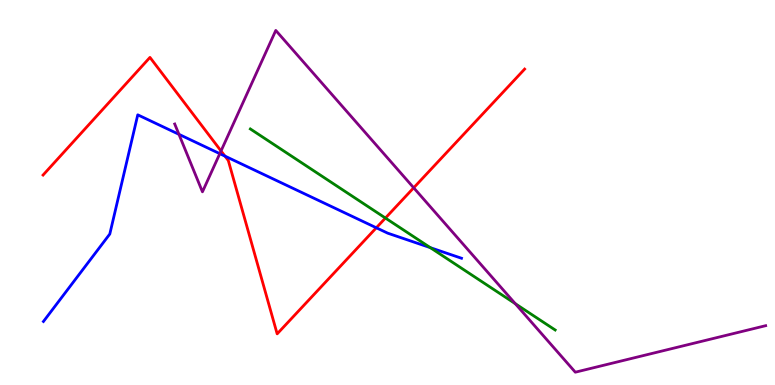[{'lines': ['blue', 'red'], 'intersections': [{'x': 2.9, 'y': 5.95}, {'x': 4.86, 'y': 4.08}]}, {'lines': ['green', 'red'], 'intersections': [{'x': 4.97, 'y': 4.34}]}, {'lines': ['purple', 'red'], 'intersections': [{'x': 2.85, 'y': 6.08}, {'x': 5.34, 'y': 5.12}]}, {'lines': ['blue', 'green'], 'intersections': [{'x': 5.55, 'y': 3.57}]}, {'lines': ['blue', 'purple'], 'intersections': [{'x': 2.31, 'y': 6.51}, {'x': 2.84, 'y': 6.01}]}, {'lines': ['green', 'purple'], 'intersections': [{'x': 6.65, 'y': 2.11}]}]